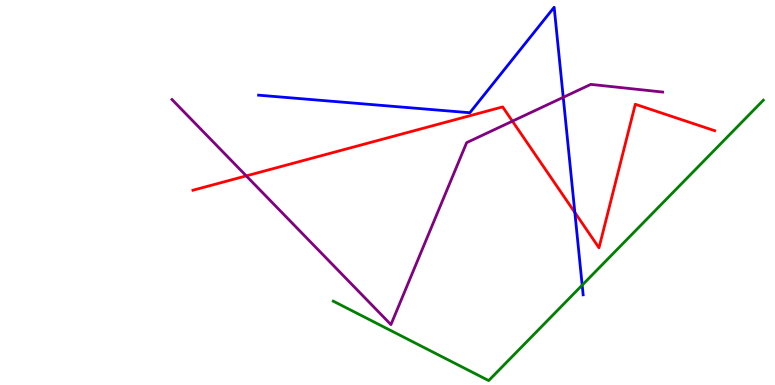[{'lines': ['blue', 'red'], 'intersections': [{'x': 7.42, 'y': 4.48}]}, {'lines': ['green', 'red'], 'intersections': []}, {'lines': ['purple', 'red'], 'intersections': [{'x': 3.18, 'y': 5.43}, {'x': 6.61, 'y': 6.85}]}, {'lines': ['blue', 'green'], 'intersections': [{'x': 7.51, 'y': 2.59}]}, {'lines': ['blue', 'purple'], 'intersections': [{'x': 7.27, 'y': 7.47}]}, {'lines': ['green', 'purple'], 'intersections': []}]